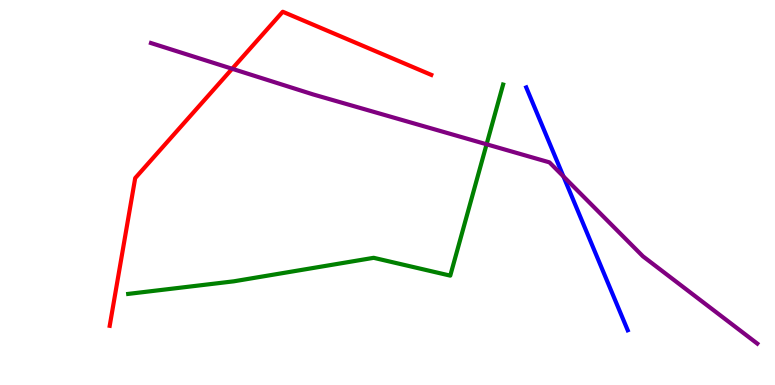[{'lines': ['blue', 'red'], 'intersections': []}, {'lines': ['green', 'red'], 'intersections': []}, {'lines': ['purple', 'red'], 'intersections': [{'x': 3.0, 'y': 8.21}]}, {'lines': ['blue', 'green'], 'intersections': []}, {'lines': ['blue', 'purple'], 'intersections': [{'x': 7.27, 'y': 5.42}]}, {'lines': ['green', 'purple'], 'intersections': [{'x': 6.28, 'y': 6.25}]}]